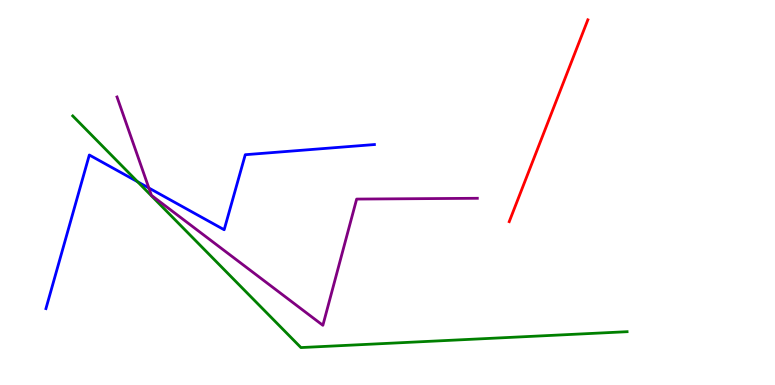[{'lines': ['blue', 'red'], 'intersections': []}, {'lines': ['green', 'red'], 'intersections': []}, {'lines': ['purple', 'red'], 'intersections': []}, {'lines': ['blue', 'green'], 'intersections': [{'x': 1.78, 'y': 5.28}]}, {'lines': ['blue', 'purple'], 'intersections': [{'x': 1.92, 'y': 5.12}]}, {'lines': ['green', 'purple'], 'intersections': []}]